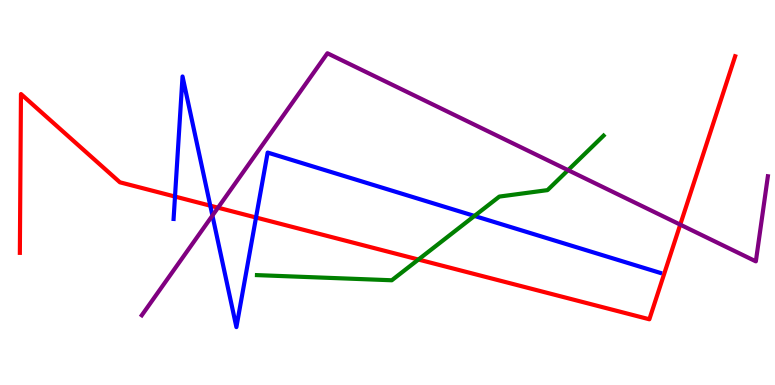[{'lines': ['blue', 'red'], 'intersections': [{'x': 2.26, 'y': 4.89}, {'x': 2.71, 'y': 4.66}, {'x': 3.3, 'y': 4.35}]}, {'lines': ['green', 'red'], 'intersections': [{'x': 5.4, 'y': 3.26}]}, {'lines': ['purple', 'red'], 'intersections': [{'x': 2.81, 'y': 4.61}, {'x': 8.78, 'y': 4.17}]}, {'lines': ['blue', 'green'], 'intersections': [{'x': 6.12, 'y': 4.39}]}, {'lines': ['blue', 'purple'], 'intersections': [{'x': 2.74, 'y': 4.4}]}, {'lines': ['green', 'purple'], 'intersections': [{'x': 7.33, 'y': 5.58}]}]